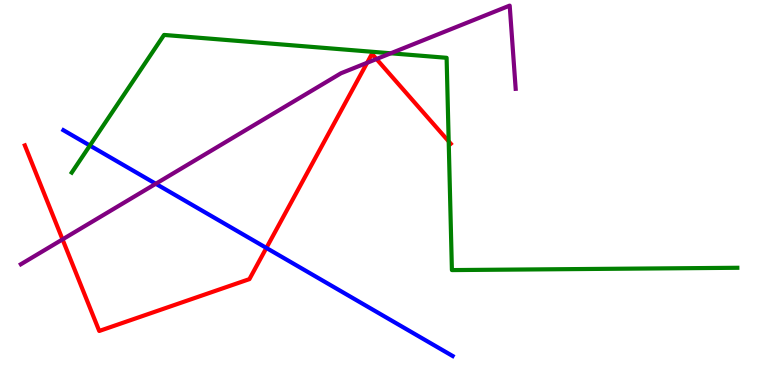[{'lines': ['blue', 'red'], 'intersections': [{'x': 3.44, 'y': 3.56}]}, {'lines': ['green', 'red'], 'intersections': [{'x': 5.79, 'y': 6.33}]}, {'lines': ['purple', 'red'], 'intersections': [{'x': 0.807, 'y': 3.78}, {'x': 4.74, 'y': 8.37}, {'x': 4.86, 'y': 8.47}]}, {'lines': ['blue', 'green'], 'intersections': [{'x': 1.16, 'y': 6.22}]}, {'lines': ['blue', 'purple'], 'intersections': [{'x': 2.01, 'y': 5.23}]}, {'lines': ['green', 'purple'], 'intersections': [{'x': 5.04, 'y': 8.62}]}]